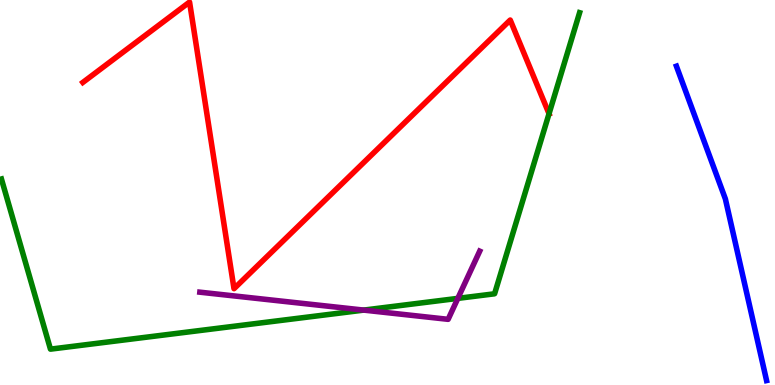[{'lines': ['blue', 'red'], 'intersections': []}, {'lines': ['green', 'red'], 'intersections': [{'x': 7.08, 'y': 7.05}]}, {'lines': ['purple', 'red'], 'intersections': []}, {'lines': ['blue', 'green'], 'intersections': []}, {'lines': ['blue', 'purple'], 'intersections': []}, {'lines': ['green', 'purple'], 'intersections': [{'x': 4.69, 'y': 1.95}, {'x': 5.91, 'y': 2.25}]}]